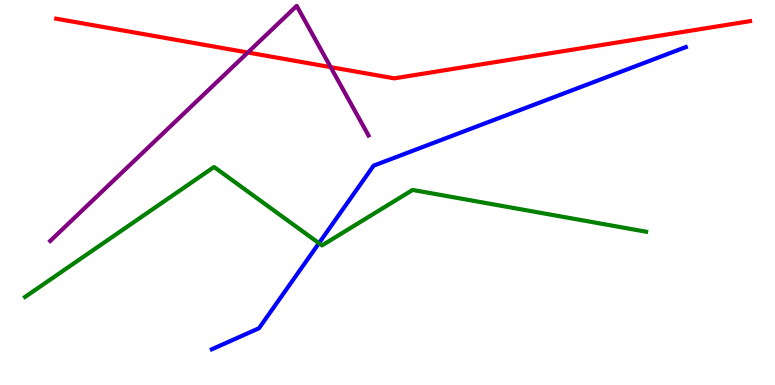[{'lines': ['blue', 'red'], 'intersections': []}, {'lines': ['green', 'red'], 'intersections': []}, {'lines': ['purple', 'red'], 'intersections': [{'x': 3.2, 'y': 8.64}, {'x': 4.27, 'y': 8.26}]}, {'lines': ['blue', 'green'], 'intersections': [{'x': 4.12, 'y': 3.68}]}, {'lines': ['blue', 'purple'], 'intersections': []}, {'lines': ['green', 'purple'], 'intersections': []}]